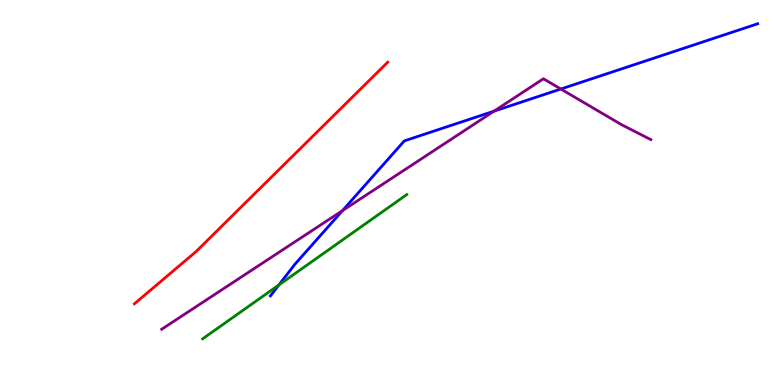[{'lines': ['blue', 'red'], 'intersections': []}, {'lines': ['green', 'red'], 'intersections': []}, {'lines': ['purple', 'red'], 'intersections': []}, {'lines': ['blue', 'green'], 'intersections': [{'x': 3.6, 'y': 2.6}]}, {'lines': ['blue', 'purple'], 'intersections': [{'x': 4.42, 'y': 4.53}, {'x': 6.38, 'y': 7.11}, {'x': 7.24, 'y': 7.69}]}, {'lines': ['green', 'purple'], 'intersections': []}]